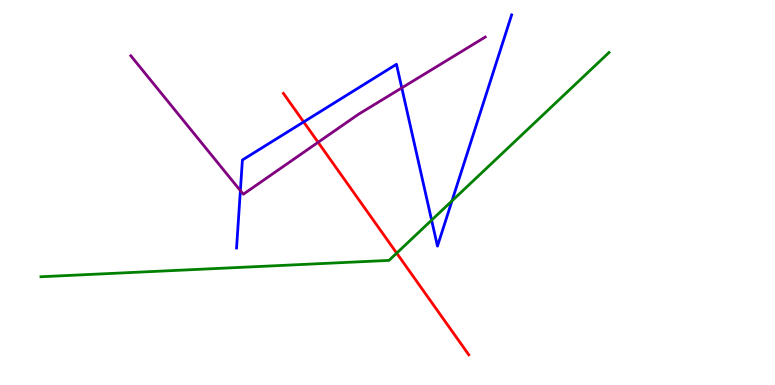[{'lines': ['blue', 'red'], 'intersections': [{'x': 3.92, 'y': 6.83}]}, {'lines': ['green', 'red'], 'intersections': [{'x': 5.12, 'y': 3.43}]}, {'lines': ['purple', 'red'], 'intersections': [{'x': 4.1, 'y': 6.3}]}, {'lines': ['blue', 'green'], 'intersections': [{'x': 5.57, 'y': 4.28}, {'x': 5.83, 'y': 4.78}]}, {'lines': ['blue', 'purple'], 'intersections': [{'x': 3.1, 'y': 5.05}, {'x': 5.18, 'y': 7.72}]}, {'lines': ['green', 'purple'], 'intersections': []}]